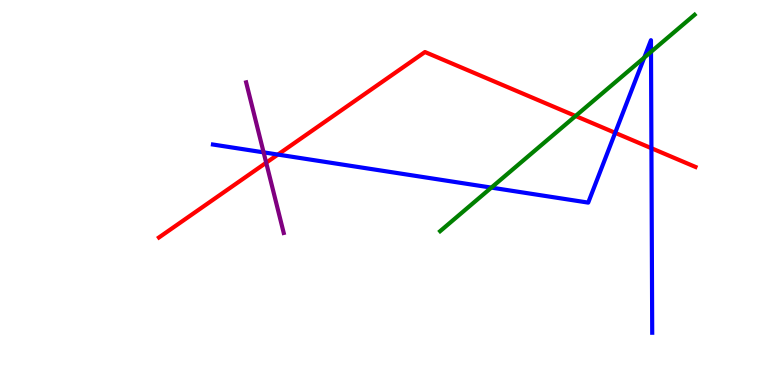[{'lines': ['blue', 'red'], 'intersections': [{'x': 3.59, 'y': 5.99}, {'x': 7.94, 'y': 6.55}, {'x': 8.41, 'y': 6.15}]}, {'lines': ['green', 'red'], 'intersections': [{'x': 7.43, 'y': 6.99}]}, {'lines': ['purple', 'red'], 'intersections': [{'x': 3.43, 'y': 5.77}]}, {'lines': ['blue', 'green'], 'intersections': [{'x': 6.34, 'y': 5.13}, {'x': 8.31, 'y': 8.5}, {'x': 8.4, 'y': 8.65}]}, {'lines': ['blue', 'purple'], 'intersections': [{'x': 3.4, 'y': 6.04}]}, {'lines': ['green', 'purple'], 'intersections': []}]